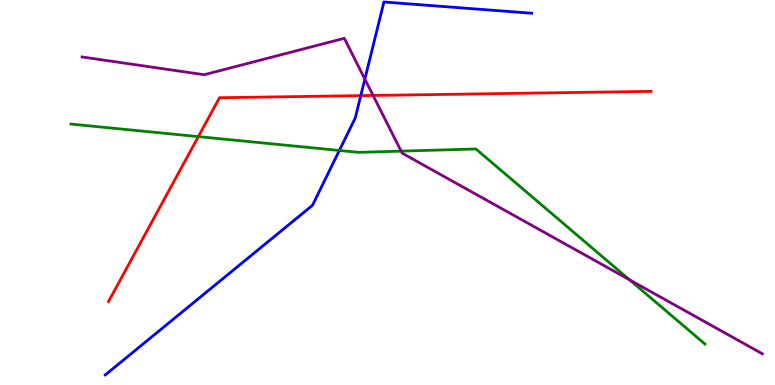[{'lines': ['blue', 'red'], 'intersections': [{'x': 4.66, 'y': 7.52}]}, {'lines': ['green', 'red'], 'intersections': [{'x': 2.56, 'y': 6.45}]}, {'lines': ['purple', 'red'], 'intersections': [{'x': 4.81, 'y': 7.52}]}, {'lines': ['blue', 'green'], 'intersections': [{'x': 4.38, 'y': 6.09}]}, {'lines': ['blue', 'purple'], 'intersections': [{'x': 4.71, 'y': 7.95}]}, {'lines': ['green', 'purple'], 'intersections': [{'x': 5.18, 'y': 6.07}, {'x': 8.12, 'y': 2.73}]}]